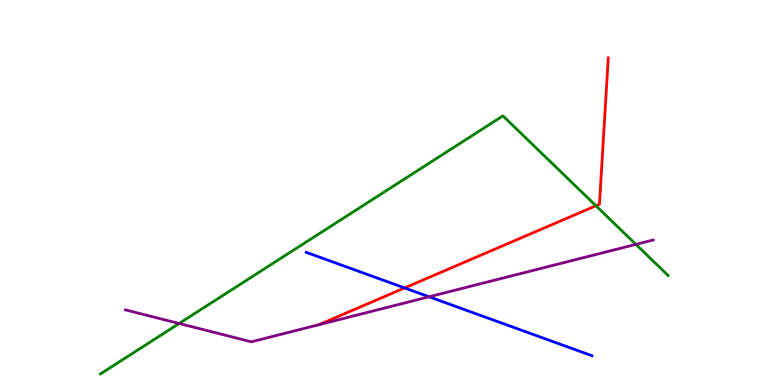[{'lines': ['blue', 'red'], 'intersections': [{'x': 5.22, 'y': 2.52}]}, {'lines': ['green', 'red'], 'intersections': [{'x': 7.69, 'y': 4.66}]}, {'lines': ['purple', 'red'], 'intersections': [{'x': 4.12, 'y': 1.57}]}, {'lines': ['blue', 'green'], 'intersections': []}, {'lines': ['blue', 'purple'], 'intersections': [{'x': 5.54, 'y': 2.29}]}, {'lines': ['green', 'purple'], 'intersections': [{'x': 2.31, 'y': 1.6}, {'x': 8.21, 'y': 3.65}]}]